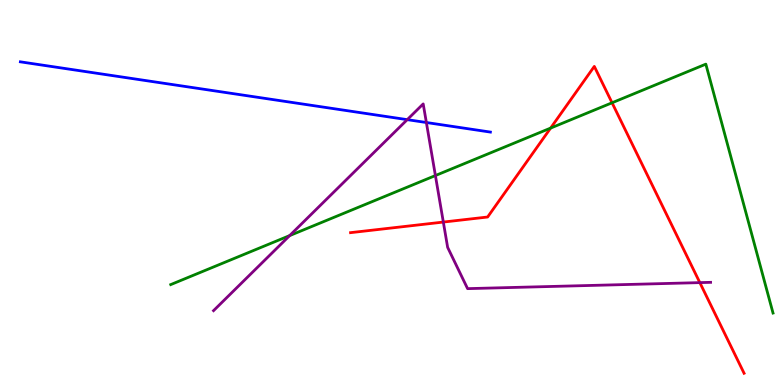[{'lines': ['blue', 'red'], 'intersections': []}, {'lines': ['green', 'red'], 'intersections': [{'x': 7.1, 'y': 6.67}, {'x': 7.9, 'y': 7.33}]}, {'lines': ['purple', 'red'], 'intersections': [{'x': 5.72, 'y': 4.23}, {'x': 9.03, 'y': 2.66}]}, {'lines': ['blue', 'green'], 'intersections': []}, {'lines': ['blue', 'purple'], 'intersections': [{'x': 5.25, 'y': 6.89}, {'x': 5.5, 'y': 6.82}]}, {'lines': ['green', 'purple'], 'intersections': [{'x': 3.74, 'y': 3.88}, {'x': 5.62, 'y': 5.44}]}]